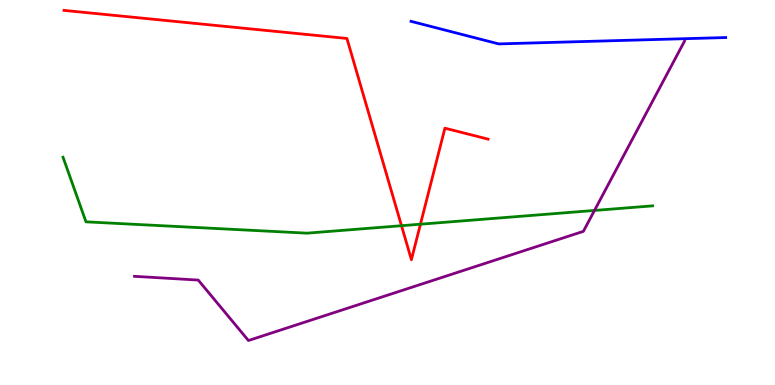[{'lines': ['blue', 'red'], 'intersections': []}, {'lines': ['green', 'red'], 'intersections': [{'x': 5.18, 'y': 4.14}, {'x': 5.43, 'y': 4.18}]}, {'lines': ['purple', 'red'], 'intersections': []}, {'lines': ['blue', 'green'], 'intersections': []}, {'lines': ['blue', 'purple'], 'intersections': []}, {'lines': ['green', 'purple'], 'intersections': [{'x': 7.67, 'y': 4.53}]}]